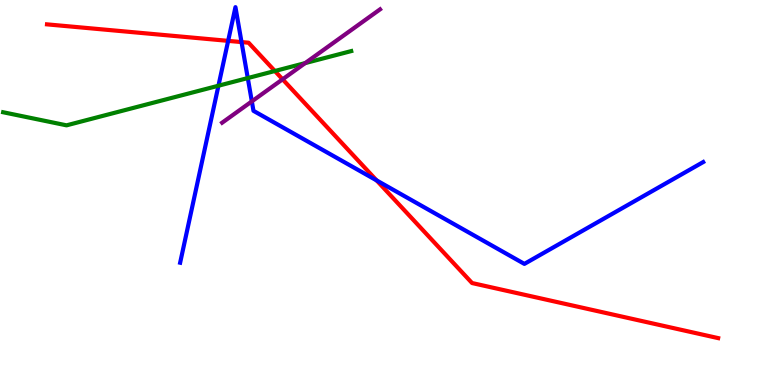[{'lines': ['blue', 'red'], 'intersections': [{'x': 2.94, 'y': 8.94}, {'x': 3.12, 'y': 8.91}, {'x': 4.86, 'y': 5.31}]}, {'lines': ['green', 'red'], 'intersections': [{'x': 3.55, 'y': 8.16}]}, {'lines': ['purple', 'red'], 'intersections': [{'x': 3.65, 'y': 7.94}]}, {'lines': ['blue', 'green'], 'intersections': [{'x': 2.82, 'y': 7.77}, {'x': 3.2, 'y': 7.97}]}, {'lines': ['blue', 'purple'], 'intersections': [{'x': 3.25, 'y': 7.37}]}, {'lines': ['green', 'purple'], 'intersections': [{'x': 3.94, 'y': 8.36}]}]